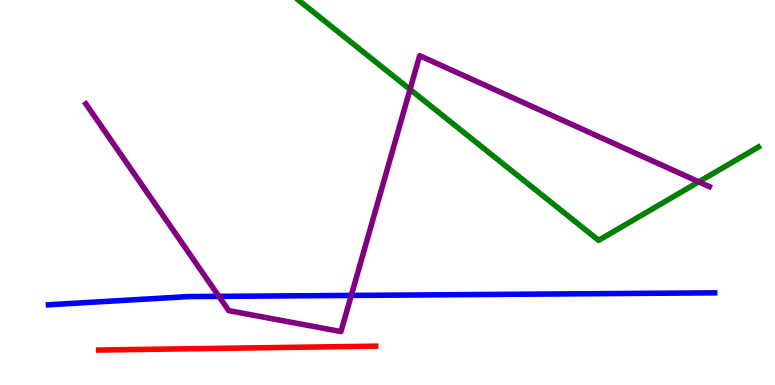[{'lines': ['blue', 'red'], 'intersections': []}, {'lines': ['green', 'red'], 'intersections': []}, {'lines': ['purple', 'red'], 'intersections': []}, {'lines': ['blue', 'green'], 'intersections': []}, {'lines': ['blue', 'purple'], 'intersections': [{'x': 2.82, 'y': 2.3}, {'x': 4.53, 'y': 2.33}]}, {'lines': ['green', 'purple'], 'intersections': [{'x': 5.29, 'y': 7.68}, {'x': 9.02, 'y': 5.28}]}]